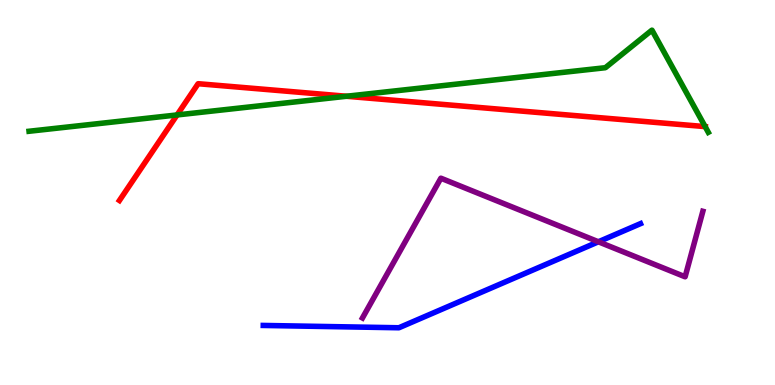[{'lines': ['blue', 'red'], 'intersections': []}, {'lines': ['green', 'red'], 'intersections': [{'x': 2.28, 'y': 7.01}, {'x': 4.47, 'y': 7.5}, {'x': 9.1, 'y': 6.71}]}, {'lines': ['purple', 'red'], 'intersections': []}, {'lines': ['blue', 'green'], 'intersections': []}, {'lines': ['blue', 'purple'], 'intersections': [{'x': 7.72, 'y': 3.72}]}, {'lines': ['green', 'purple'], 'intersections': []}]